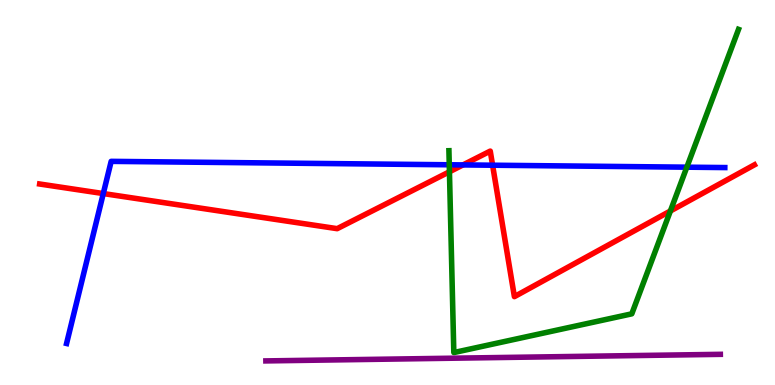[{'lines': ['blue', 'red'], 'intersections': [{'x': 1.33, 'y': 4.97}, {'x': 5.97, 'y': 5.72}, {'x': 6.36, 'y': 5.71}]}, {'lines': ['green', 'red'], 'intersections': [{'x': 5.8, 'y': 5.54}, {'x': 8.65, 'y': 4.52}]}, {'lines': ['purple', 'red'], 'intersections': []}, {'lines': ['blue', 'green'], 'intersections': [{'x': 5.8, 'y': 5.72}, {'x': 8.86, 'y': 5.66}]}, {'lines': ['blue', 'purple'], 'intersections': []}, {'lines': ['green', 'purple'], 'intersections': []}]